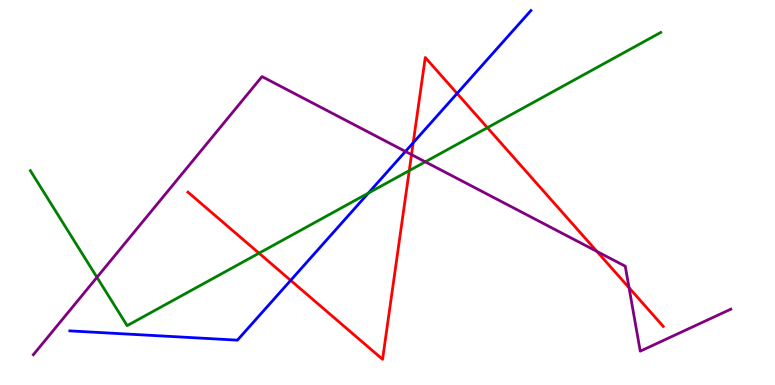[{'lines': ['blue', 'red'], 'intersections': [{'x': 3.75, 'y': 2.72}, {'x': 5.33, 'y': 6.29}, {'x': 5.9, 'y': 7.57}]}, {'lines': ['green', 'red'], 'intersections': [{'x': 3.34, 'y': 3.42}, {'x': 5.28, 'y': 5.57}, {'x': 6.29, 'y': 6.68}]}, {'lines': ['purple', 'red'], 'intersections': [{'x': 5.31, 'y': 5.98}, {'x': 7.7, 'y': 3.47}, {'x': 8.12, 'y': 2.53}]}, {'lines': ['blue', 'green'], 'intersections': [{'x': 4.75, 'y': 4.98}]}, {'lines': ['blue', 'purple'], 'intersections': [{'x': 5.23, 'y': 6.07}]}, {'lines': ['green', 'purple'], 'intersections': [{'x': 1.25, 'y': 2.8}, {'x': 5.49, 'y': 5.8}]}]